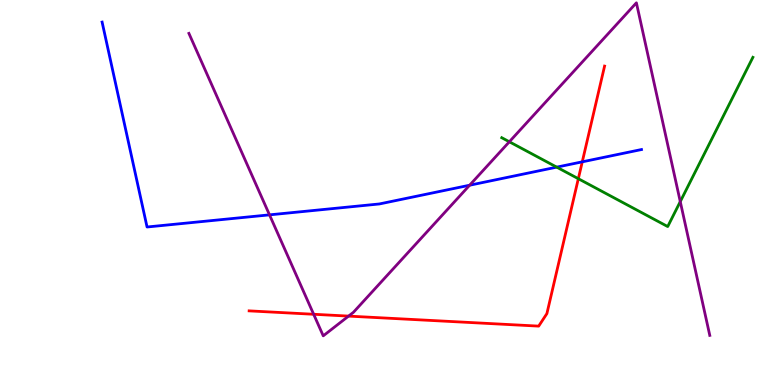[{'lines': ['blue', 'red'], 'intersections': [{'x': 7.51, 'y': 5.8}]}, {'lines': ['green', 'red'], 'intersections': [{'x': 7.46, 'y': 5.36}]}, {'lines': ['purple', 'red'], 'intersections': [{'x': 4.05, 'y': 1.84}, {'x': 4.5, 'y': 1.79}]}, {'lines': ['blue', 'green'], 'intersections': [{'x': 7.18, 'y': 5.66}]}, {'lines': ['blue', 'purple'], 'intersections': [{'x': 3.48, 'y': 4.42}, {'x': 6.06, 'y': 5.19}]}, {'lines': ['green', 'purple'], 'intersections': [{'x': 6.57, 'y': 6.32}, {'x': 8.78, 'y': 4.76}]}]